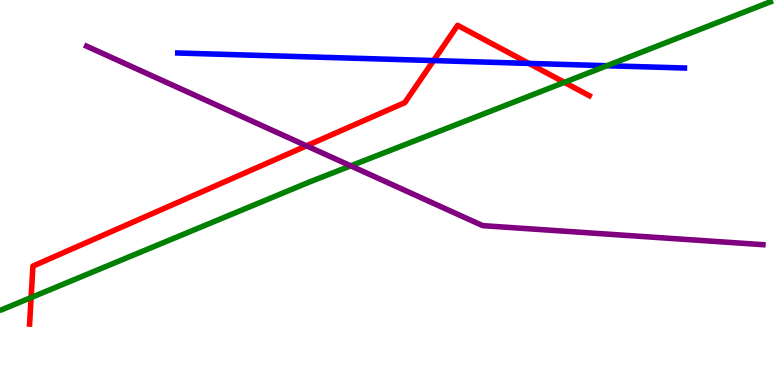[{'lines': ['blue', 'red'], 'intersections': [{'x': 5.59, 'y': 8.43}, {'x': 6.82, 'y': 8.35}]}, {'lines': ['green', 'red'], 'intersections': [{'x': 0.402, 'y': 2.27}, {'x': 7.28, 'y': 7.86}]}, {'lines': ['purple', 'red'], 'intersections': [{'x': 3.96, 'y': 6.21}]}, {'lines': ['blue', 'green'], 'intersections': [{'x': 7.83, 'y': 8.29}]}, {'lines': ['blue', 'purple'], 'intersections': []}, {'lines': ['green', 'purple'], 'intersections': [{'x': 4.53, 'y': 5.69}]}]